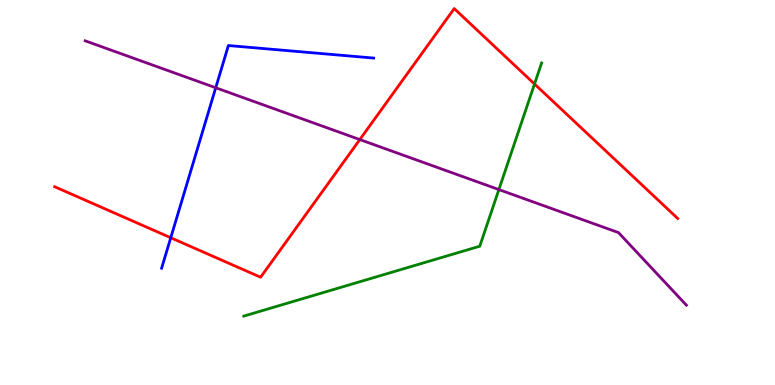[{'lines': ['blue', 'red'], 'intersections': [{'x': 2.2, 'y': 3.82}]}, {'lines': ['green', 'red'], 'intersections': [{'x': 6.9, 'y': 7.82}]}, {'lines': ['purple', 'red'], 'intersections': [{'x': 4.64, 'y': 6.37}]}, {'lines': ['blue', 'green'], 'intersections': []}, {'lines': ['blue', 'purple'], 'intersections': [{'x': 2.78, 'y': 7.72}]}, {'lines': ['green', 'purple'], 'intersections': [{'x': 6.44, 'y': 5.08}]}]